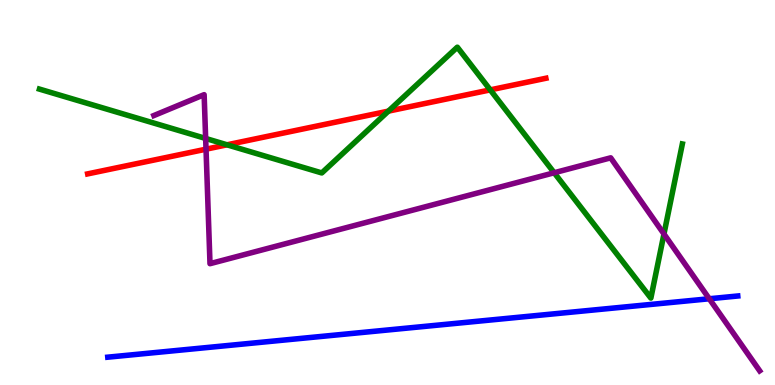[{'lines': ['blue', 'red'], 'intersections': []}, {'lines': ['green', 'red'], 'intersections': [{'x': 2.93, 'y': 6.24}, {'x': 5.01, 'y': 7.11}, {'x': 6.33, 'y': 7.67}]}, {'lines': ['purple', 'red'], 'intersections': [{'x': 2.66, 'y': 6.13}]}, {'lines': ['blue', 'green'], 'intersections': []}, {'lines': ['blue', 'purple'], 'intersections': [{'x': 9.15, 'y': 2.24}]}, {'lines': ['green', 'purple'], 'intersections': [{'x': 2.65, 'y': 6.4}, {'x': 7.15, 'y': 5.51}, {'x': 8.57, 'y': 3.92}]}]